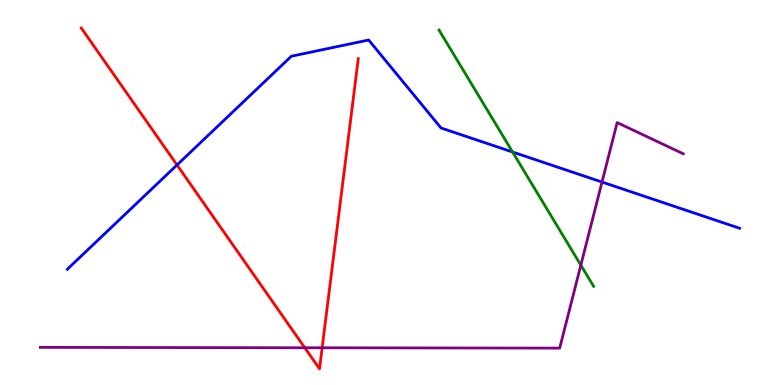[{'lines': ['blue', 'red'], 'intersections': [{'x': 2.28, 'y': 5.72}]}, {'lines': ['green', 'red'], 'intersections': []}, {'lines': ['purple', 'red'], 'intersections': [{'x': 3.93, 'y': 0.967}, {'x': 4.16, 'y': 0.967}]}, {'lines': ['blue', 'green'], 'intersections': [{'x': 6.61, 'y': 6.05}]}, {'lines': ['blue', 'purple'], 'intersections': [{'x': 7.77, 'y': 5.27}]}, {'lines': ['green', 'purple'], 'intersections': [{'x': 7.49, 'y': 3.11}]}]